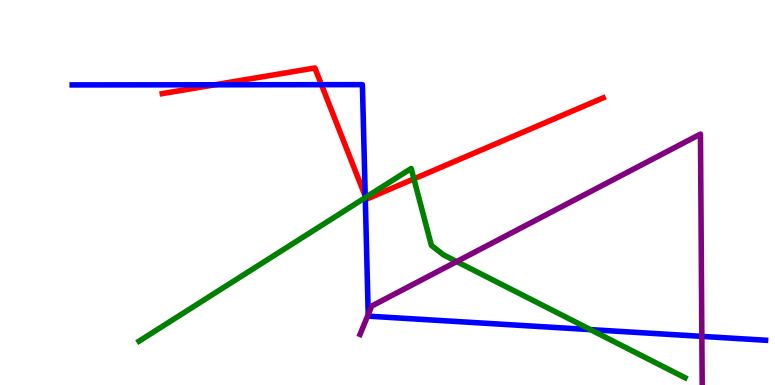[{'lines': ['blue', 'red'], 'intersections': [{'x': 2.77, 'y': 7.8}, {'x': 4.15, 'y': 7.8}, {'x': 4.71, 'y': 4.91}]}, {'lines': ['green', 'red'], 'intersections': [{'x': 4.72, 'y': 4.87}, {'x': 5.34, 'y': 5.35}]}, {'lines': ['purple', 'red'], 'intersections': []}, {'lines': ['blue', 'green'], 'intersections': [{'x': 4.71, 'y': 4.87}, {'x': 7.62, 'y': 1.44}]}, {'lines': ['blue', 'purple'], 'intersections': [{'x': 4.75, 'y': 1.83}, {'x': 9.06, 'y': 1.26}]}, {'lines': ['green', 'purple'], 'intersections': [{'x': 5.89, 'y': 3.21}]}]